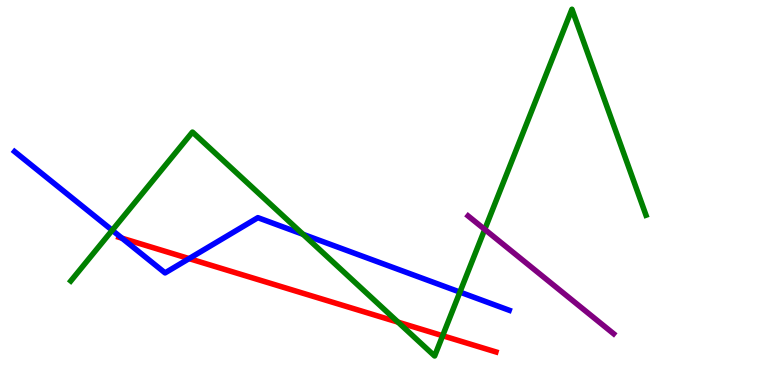[{'lines': ['blue', 'red'], 'intersections': [{'x': 1.57, 'y': 3.81}, {'x': 2.44, 'y': 3.28}]}, {'lines': ['green', 'red'], 'intersections': [{'x': 5.14, 'y': 1.63}, {'x': 5.71, 'y': 1.28}]}, {'lines': ['purple', 'red'], 'intersections': []}, {'lines': ['blue', 'green'], 'intersections': [{'x': 1.45, 'y': 4.02}, {'x': 3.91, 'y': 3.91}, {'x': 5.93, 'y': 2.41}]}, {'lines': ['blue', 'purple'], 'intersections': []}, {'lines': ['green', 'purple'], 'intersections': [{'x': 6.25, 'y': 4.04}]}]